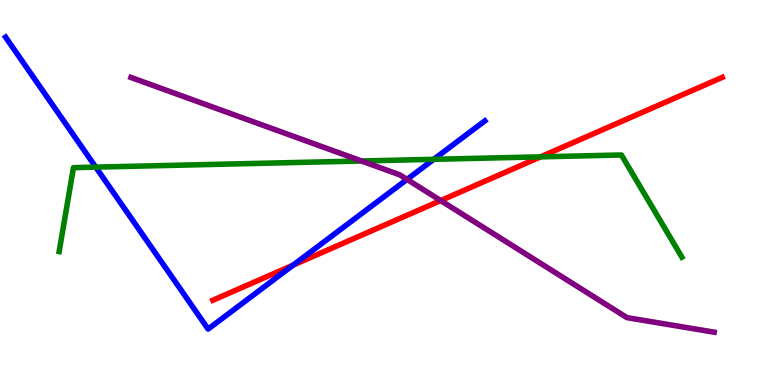[{'lines': ['blue', 'red'], 'intersections': [{'x': 3.78, 'y': 3.11}]}, {'lines': ['green', 'red'], 'intersections': [{'x': 6.98, 'y': 5.93}]}, {'lines': ['purple', 'red'], 'intersections': [{'x': 5.69, 'y': 4.79}]}, {'lines': ['blue', 'green'], 'intersections': [{'x': 1.24, 'y': 5.66}, {'x': 5.6, 'y': 5.86}]}, {'lines': ['blue', 'purple'], 'intersections': [{'x': 5.25, 'y': 5.34}]}, {'lines': ['green', 'purple'], 'intersections': [{'x': 4.66, 'y': 5.82}]}]